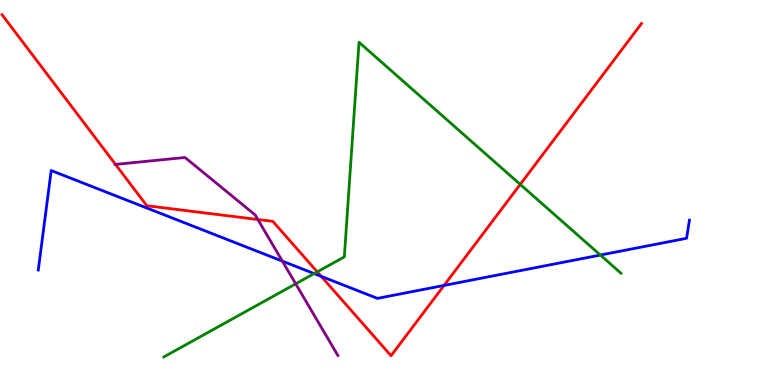[{'lines': ['blue', 'red'], 'intersections': [{'x': 4.14, 'y': 2.82}, {'x': 5.73, 'y': 2.59}]}, {'lines': ['green', 'red'], 'intersections': [{'x': 4.09, 'y': 2.94}, {'x': 6.71, 'y': 5.21}]}, {'lines': ['purple', 'red'], 'intersections': [{'x': 1.49, 'y': 5.73}, {'x': 3.33, 'y': 4.3}]}, {'lines': ['blue', 'green'], 'intersections': [{'x': 4.05, 'y': 2.89}, {'x': 7.75, 'y': 3.38}]}, {'lines': ['blue', 'purple'], 'intersections': [{'x': 3.64, 'y': 3.22}]}, {'lines': ['green', 'purple'], 'intersections': [{'x': 3.82, 'y': 2.63}]}]